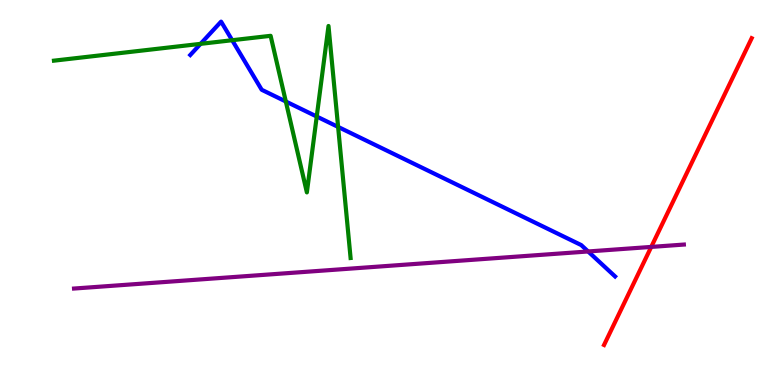[{'lines': ['blue', 'red'], 'intersections': []}, {'lines': ['green', 'red'], 'intersections': []}, {'lines': ['purple', 'red'], 'intersections': [{'x': 8.4, 'y': 3.59}]}, {'lines': ['blue', 'green'], 'intersections': [{'x': 2.59, 'y': 8.86}, {'x': 3.0, 'y': 8.96}, {'x': 3.69, 'y': 7.36}, {'x': 4.09, 'y': 6.97}, {'x': 4.36, 'y': 6.7}]}, {'lines': ['blue', 'purple'], 'intersections': [{'x': 7.59, 'y': 3.47}]}, {'lines': ['green', 'purple'], 'intersections': []}]